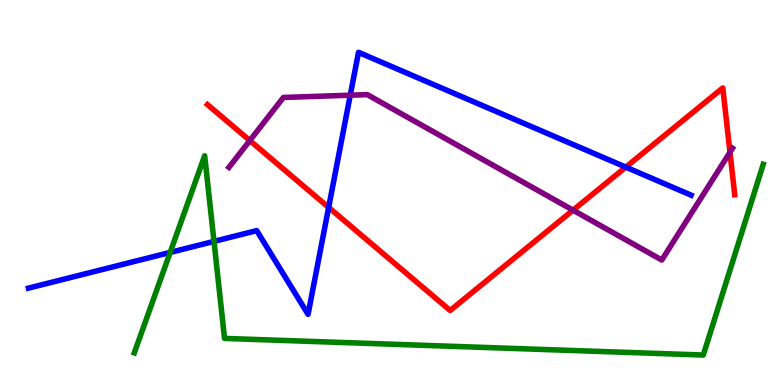[{'lines': ['blue', 'red'], 'intersections': [{'x': 4.24, 'y': 4.61}, {'x': 8.07, 'y': 5.66}]}, {'lines': ['green', 'red'], 'intersections': []}, {'lines': ['purple', 'red'], 'intersections': [{'x': 3.22, 'y': 6.35}, {'x': 7.39, 'y': 4.54}, {'x': 9.42, 'y': 6.04}]}, {'lines': ['blue', 'green'], 'intersections': [{'x': 2.2, 'y': 3.44}, {'x': 2.76, 'y': 3.73}]}, {'lines': ['blue', 'purple'], 'intersections': [{'x': 4.52, 'y': 7.53}]}, {'lines': ['green', 'purple'], 'intersections': []}]